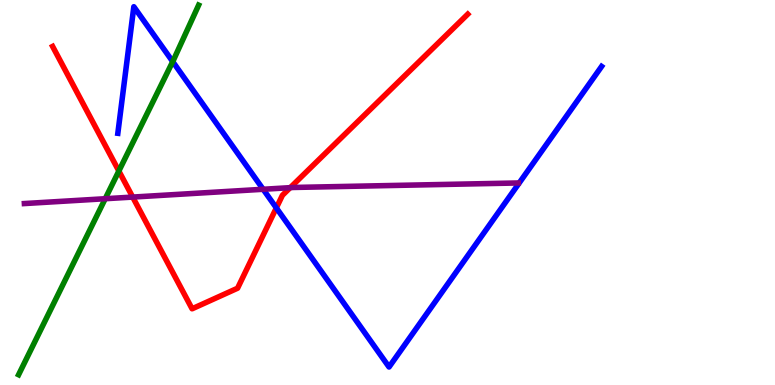[{'lines': ['blue', 'red'], 'intersections': [{'x': 3.57, 'y': 4.6}]}, {'lines': ['green', 'red'], 'intersections': [{'x': 1.53, 'y': 5.56}]}, {'lines': ['purple', 'red'], 'intersections': [{'x': 1.71, 'y': 4.88}, {'x': 3.74, 'y': 5.13}]}, {'lines': ['blue', 'green'], 'intersections': [{'x': 2.23, 'y': 8.4}]}, {'lines': ['blue', 'purple'], 'intersections': [{'x': 3.4, 'y': 5.08}]}, {'lines': ['green', 'purple'], 'intersections': [{'x': 1.36, 'y': 4.84}]}]